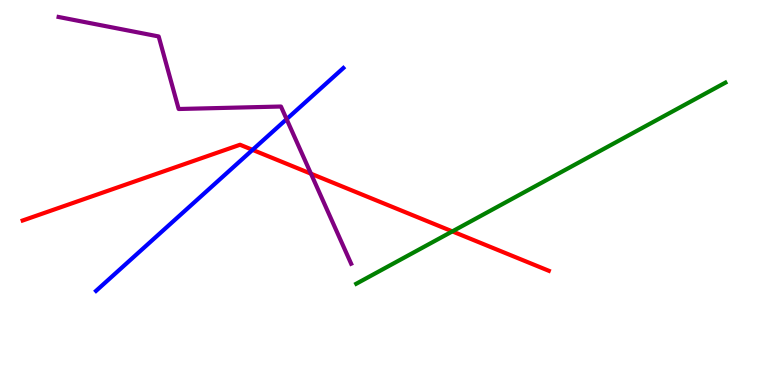[{'lines': ['blue', 'red'], 'intersections': [{'x': 3.26, 'y': 6.11}]}, {'lines': ['green', 'red'], 'intersections': [{'x': 5.84, 'y': 3.99}]}, {'lines': ['purple', 'red'], 'intersections': [{'x': 4.01, 'y': 5.49}]}, {'lines': ['blue', 'green'], 'intersections': []}, {'lines': ['blue', 'purple'], 'intersections': [{'x': 3.7, 'y': 6.9}]}, {'lines': ['green', 'purple'], 'intersections': []}]